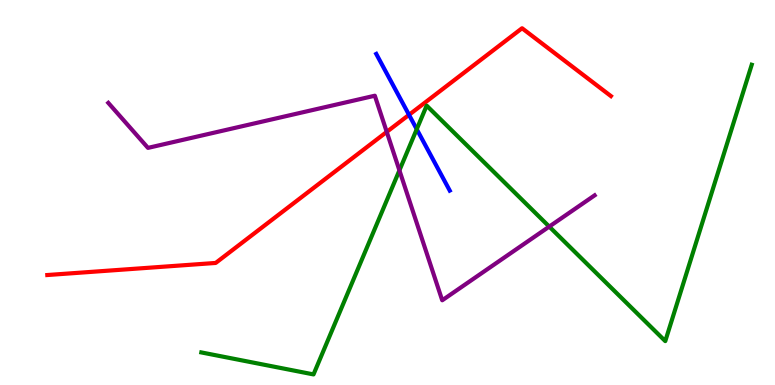[{'lines': ['blue', 'red'], 'intersections': [{'x': 5.28, 'y': 7.02}]}, {'lines': ['green', 'red'], 'intersections': []}, {'lines': ['purple', 'red'], 'intersections': [{'x': 4.99, 'y': 6.57}]}, {'lines': ['blue', 'green'], 'intersections': [{'x': 5.38, 'y': 6.64}]}, {'lines': ['blue', 'purple'], 'intersections': []}, {'lines': ['green', 'purple'], 'intersections': [{'x': 5.15, 'y': 5.58}, {'x': 7.09, 'y': 4.11}]}]